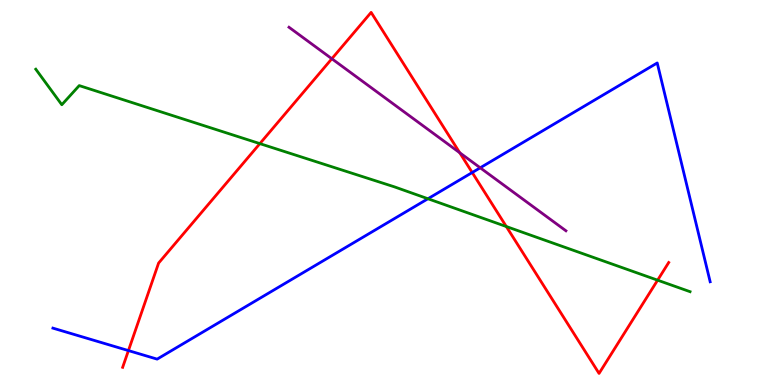[{'lines': ['blue', 'red'], 'intersections': [{'x': 1.66, 'y': 0.894}, {'x': 6.09, 'y': 5.52}]}, {'lines': ['green', 'red'], 'intersections': [{'x': 3.35, 'y': 6.27}, {'x': 6.53, 'y': 4.12}, {'x': 8.49, 'y': 2.72}]}, {'lines': ['purple', 'red'], 'intersections': [{'x': 4.28, 'y': 8.47}, {'x': 5.93, 'y': 6.03}]}, {'lines': ['blue', 'green'], 'intersections': [{'x': 5.52, 'y': 4.84}]}, {'lines': ['blue', 'purple'], 'intersections': [{'x': 6.2, 'y': 5.64}]}, {'lines': ['green', 'purple'], 'intersections': []}]